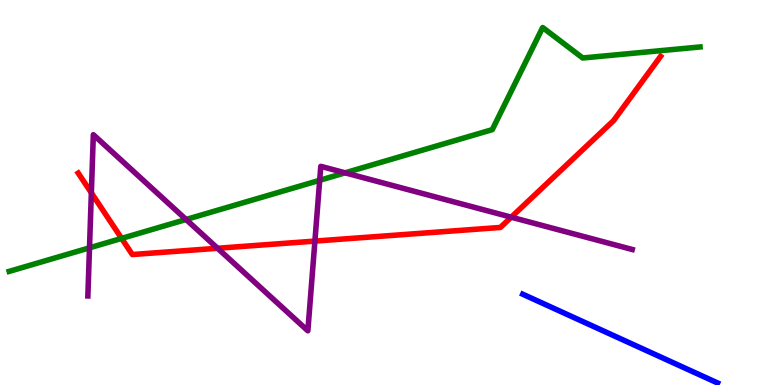[{'lines': ['blue', 'red'], 'intersections': []}, {'lines': ['green', 'red'], 'intersections': [{'x': 1.57, 'y': 3.81}]}, {'lines': ['purple', 'red'], 'intersections': [{'x': 1.18, 'y': 4.99}, {'x': 2.81, 'y': 3.55}, {'x': 4.06, 'y': 3.74}, {'x': 6.6, 'y': 4.36}]}, {'lines': ['blue', 'green'], 'intersections': []}, {'lines': ['blue', 'purple'], 'intersections': []}, {'lines': ['green', 'purple'], 'intersections': [{'x': 1.15, 'y': 3.56}, {'x': 2.4, 'y': 4.3}, {'x': 4.13, 'y': 5.32}, {'x': 4.45, 'y': 5.51}]}]